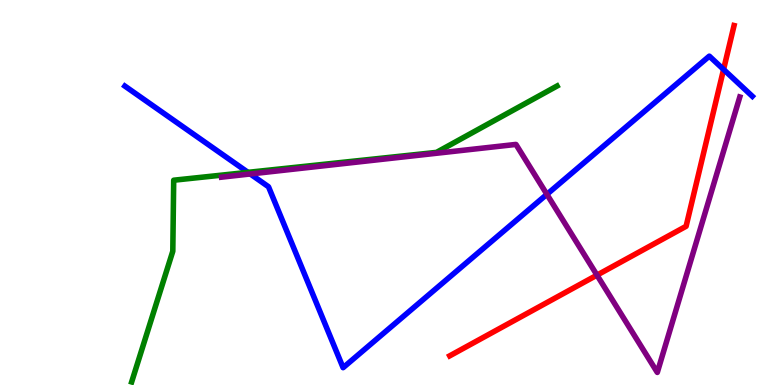[{'lines': ['blue', 'red'], 'intersections': [{'x': 9.34, 'y': 8.2}]}, {'lines': ['green', 'red'], 'intersections': []}, {'lines': ['purple', 'red'], 'intersections': [{'x': 7.7, 'y': 2.85}]}, {'lines': ['blue', 'green'], 'intersections': [{'x': 3.2, 'y': 5.52}]}, {'lines': ['blue', 'purple'], 'intersections': [{'x': 3.23, 'y': 5.48}, {'x': 7.06, 'y': 4.95}]}, {'lines': ['green', 'purple'], 'intersections': []}]